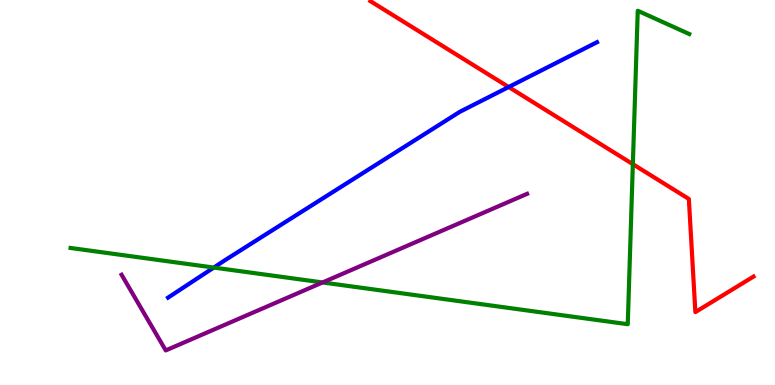[{'lines': ['blue', 'red'], 'intersections': [{'x': 6.56, 'y': 7.74}]}, {'lines': ['green', 'red'], 'intersections': [{'x': 8.17, 'y': 5.74}]}, {'lines': ['purple', 'red'], 'intersections': []}, {'lines': ['blue', 'green'], 'intersections': [{'x': 2.76, 'y': 3.05}]}, {'lines': ['blue', 'purple'], 'intersections': []}, {'lines': ['green', 'purple'], 'intersections': [{'x': 4.16, 'y': 2.66}]}]